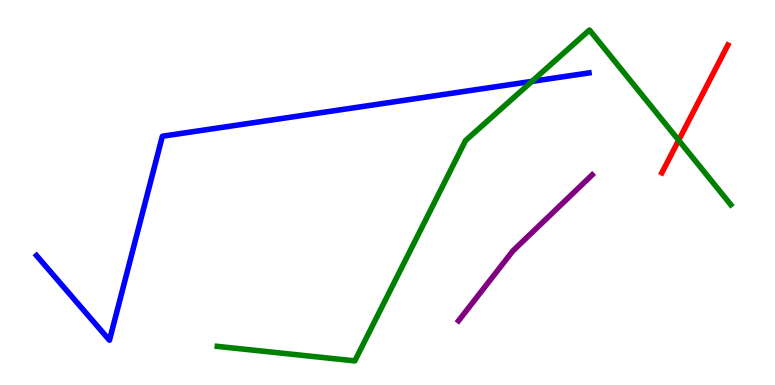[{'lines': ['blue', 'red'], 'intersections': []}, {'lines': ['green', 'red'], 'intersections': [{'x': 8.76, 'y': 6.36}]}, {'lines': ['purple', 'red'], 'intersections': []}, {'lines': ['blue', 'green'], 'intersections': [{'x': 6.86, 'y': 7.89}]}, {'lines': ['blue', 'purple'], 'intersections': []}, {'lines': ['green', 'purple'], 'intersections': []}]